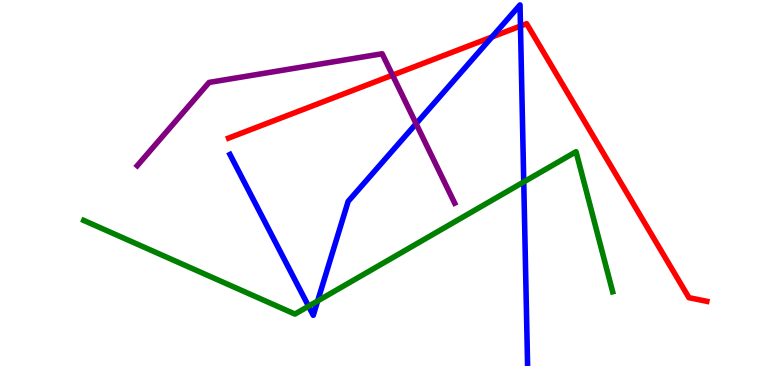[{'lines': ['blue', 'red'], 'intersections': [{'x': 6.35, 'y': 9.04}, {'x': 6.72, 'y': 9.32}]}, {'lines': ['green', 'red'], 'intersections': []}, {'lines': ['purple', 'red'], 'intersections': [{'x': 5.07, 'y': 8.05}]}, {'lines': ['blue', 'green'], 'intersections': [{'x': 3.98, 'y': 2.05}, {'x': 4.1, 'y': 2.18}, {'x': 6.76, 'y': 5.27}]}, {'lines': ['blue', 'purple'], 'intersections': [{'x': 5.37, 'y': 6.79}]}, {'lines': ['green', 'purple'], 'intersections': []}]